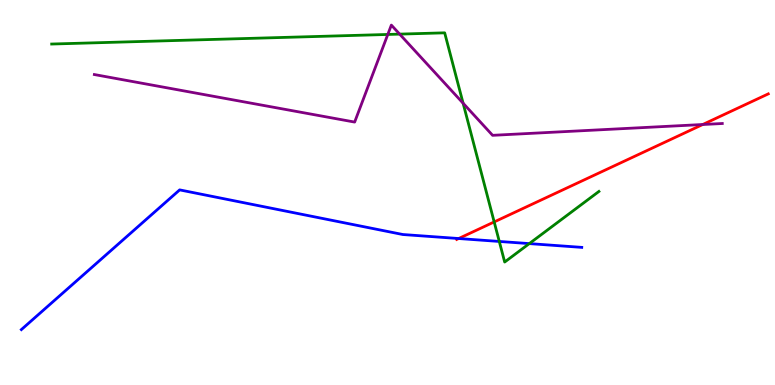[{'lines': ['blue', 'red'], 'intersections': [{'x': 5.92, 'y': 3.8}]}, {'lines': ['green', 'red'], 'intersections': [{'x': 6.38, 'y': 4.24}]}, {'lines': ['purple', 'red'], 'intersections': [{'x': 9.07, 'y': 6.77}]}, {'lines': ['blue', 'green'], 'intersections': [{'x': 6.44, 'y': 3.73}, {'x': 6.83, 'y': 3.67}]}, {'lines': ['blue', 'purple'], 'intersections': []}, {'lines': ['green', 'purple'], 'intersections': [{'x': 5.0, 'y': 9.11}, {'x': 5.16, 'y': 9.11}, {'x': 5.98, 'y': 7.32}]}]